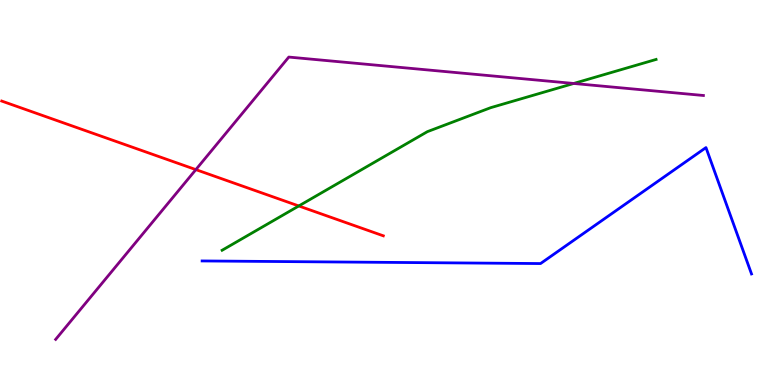[{'lines': ['blue', 'red'], 'intersections': []}, {'lines': ['green', 'red'], 'intersections': [{'x': 3.86, 'y': 4.65}]}, {'lines': ['purple', 'red'], 'intersections': [{'x': 2.53, 'y': 5.59}]}, {'lines': ['blue', 'green'], 'intersections': []}, {'lines': ['blue', 'purple'], 'intersections': []}, {'lines': ['green', 'purple'], 'intersections': [{'x': 7.4, 'y': 7.83}]}]